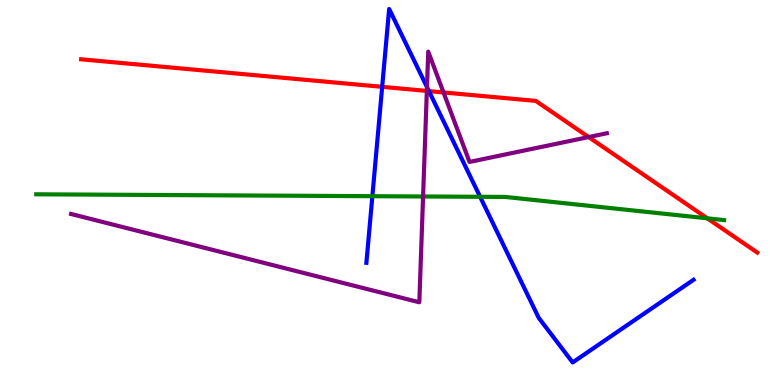[{'lines': ['blue', 'red'], 'intersections': [{'x': 4.93, 'y': 7.74}, {'x': 5.53, 'y': 7.63}]}, {'lines': ['green', 'red'], 'intersections': [{'x': 9.13, 'y': 4.33}]}, {'lines': ['purple', 'red'], 'intersections': [{'x': 5.51, 'y': 7.64}, {'x': 5.72, 'y': 7.6}, {'x': 7.6, 'y': 6.44}]}, {'lines': ['blue', 'green'], 'intersections': [{'x': 4.8, 'y': 4.9}, {'x': 6.2, 'y': 4.89}]}, {'lines': ['blue', 'purple'], 'intersections': [{'x': 5.51, 'y': 7.74}]}, {'lines': ['green', 'purple'], 'intersections': [{'x': 5.46, 'y': 4.9}]}]